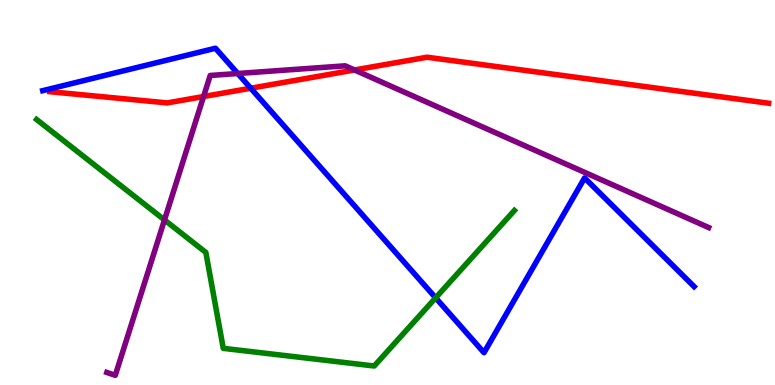[{'lines': ['blue', 'red'], 'intersections': [{'x': 3.24, 'y': 7.71}]}, {'lines': ['green', 'red'], 'intersections': []}, {'lines': ['purple', 'red'], 'intersections': [{'x': 2.63, 'y': 7.49}, {'x': 4.57, 'y': 8.18}]}, {'lines': ['blue', 'green'], 'intersections': [{'x': 5.62, 'y': 2.26}]}, {'lines': ['blue', 'purple'], 'intersections': [{'x': 3.07, 'y': 8.09}]}, {'lines': ['green', 'purple'], 'intersections': [{'x': 2.12, 'y': 4.29}]}]